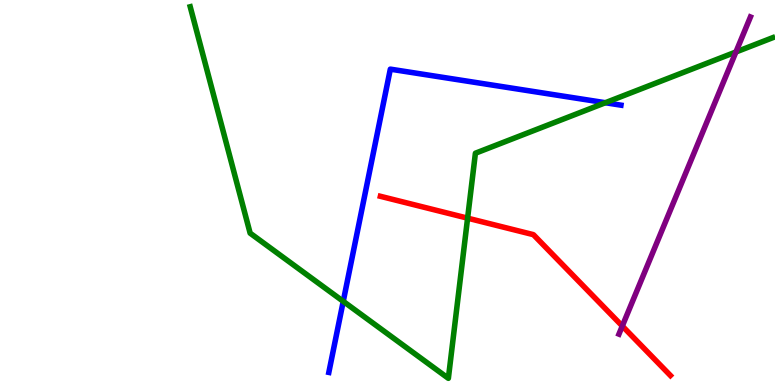[{'lines': ['blue', 'red'], 'intersections': []}, {'lines': ['green', 'red'], 'intersections': [{'x': 6.03, 'y': 4.33}]}, {'lines': ['purple', 'red'], 'intersections': [{'x': 8.03, 'y': 1.53}]}, {'lines': ['blue', 'green'], 'intersections': [{'x': 4.43, 'y': 2.17}, {'x': 7.81, 'y': 7.33}]}, {'lines': ['blue', 'purple'], 'intersections': []}, {'lines': ['green', 'purple'], 'intersections': [{'x': 9.5, 'y': 8.65}]}]